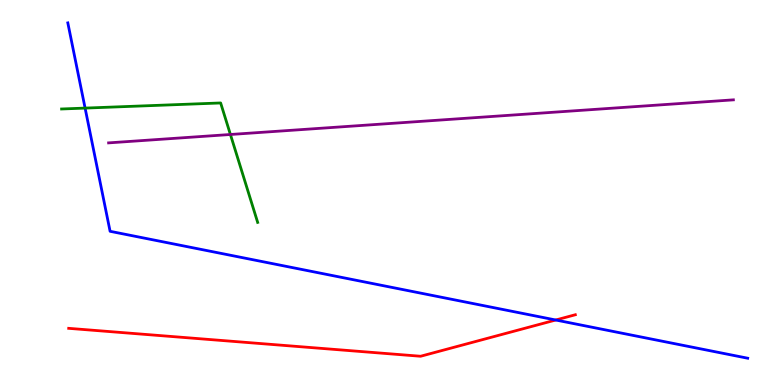[{'lines': ['blue', 'red'], 'intersections': [{'x': 7.17, 'y': 1.69}]}, {'lines': ['green', 'red'], 'intersections': []}, {'lines': ['purple', 'red'], 'intersections': []}, {'lines': ['blue', 'green'], 'intersections': [{'x': 1.1, 'y': 7.19}]}, {'lines': ['blue', 'purple'], 'intersections': []}, {'lines': ['green', 'purple'], 'intersections': [{'x': 2.97, 'y': 6.51}]}]